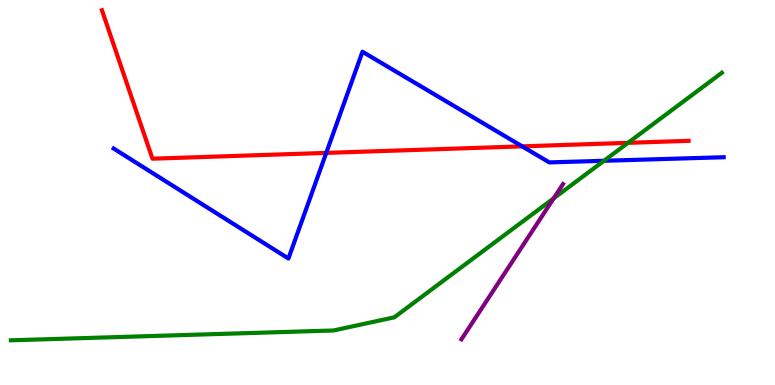[{'lines': ['blue', 'red'], 'intersections': [{'x': 4.21, 'y': 6.03}, {'x': 6.74, 'y': 6.2}]}, {'lines': ['green', 'red'], 'intersections': [{'x': 8.1, 'y': 6.29}]}, {'lines': ['purple', 'red'], 'intersections': []}, {'lines': ['blue', 'green'], 'intersections': [{'x': 7.79, 'y': 5.82}]}, {'lines': ['blue', 'purple'], 'intersections': []}, {'lines': ['green', 'purple'], 'intersections': [{'x': 7.14, 'y': 4.85}]}]